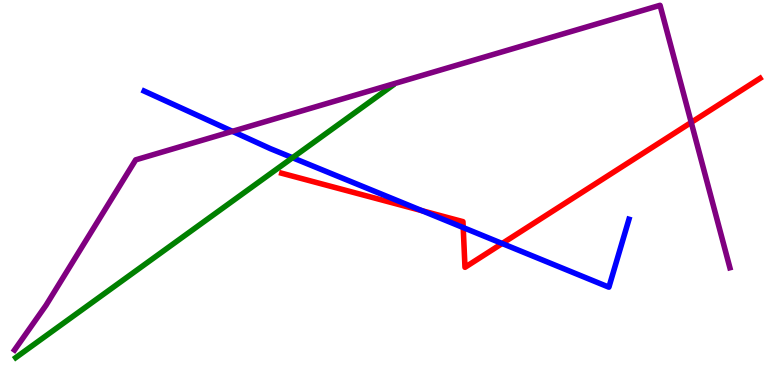[{'lines': ['blue', 'red'], 'intersections': [{'x': 5.45, 'y': 4.53}, {'x': 5.98, 'y': 4.09}, {'x': 6.48, 'y': 3.68}]}, {'lines': ['green', 'red'], 'intersections': []}, {'lines': ['purple', 'red'], 'intersections': [{'x': 8.92, 'y': 6.82}]}, {'lines': ['blue', 'green'], 'intersections': [{'x': 3.77, 'y': 5.9}]}, {'lines': ['blue', 'purple'], 'intersections': [{'x': 3.0, 'y': 6.59}]}, {'lines': ['green', 'purple'], 'intersections': []}]